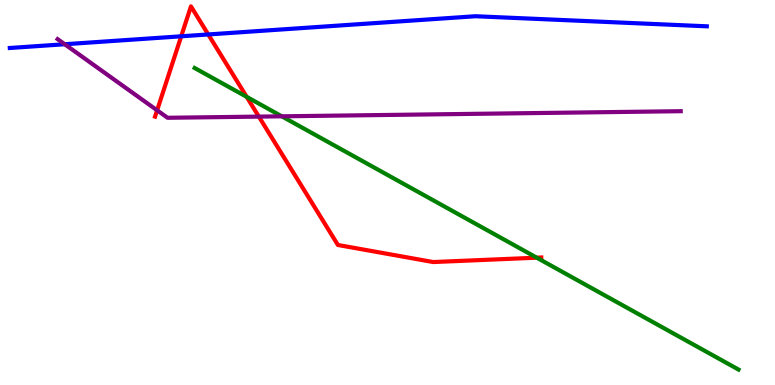[{'lines': ['blue', 'red'], 'intersections': [{'x': 2.34, 'y': 9.06}, {'x': 2.69, 'y': 9.11}]}, {'lines': ['green', 'red'], 'intersections': [{'x': 3.18, 'y': 7.48}, {'x': 6.93, 'y': 3.31}]}, {'lines': ['purple', 'red'], 'intersections': [{'x': 2.03, 'y': 7.13}, {'x': 3.34, 'y': 6.97}]}, {'lines': ['blue', 'green'], 'intersections': []}, {'lines': ['blue', 'purple'], 'intersections': [{'x': 0.835, 'y': 8.85}]}, {'lines': ['green', 'purple'], 'intersections': [{'x': 3.64, 'y': 6.98}]}]